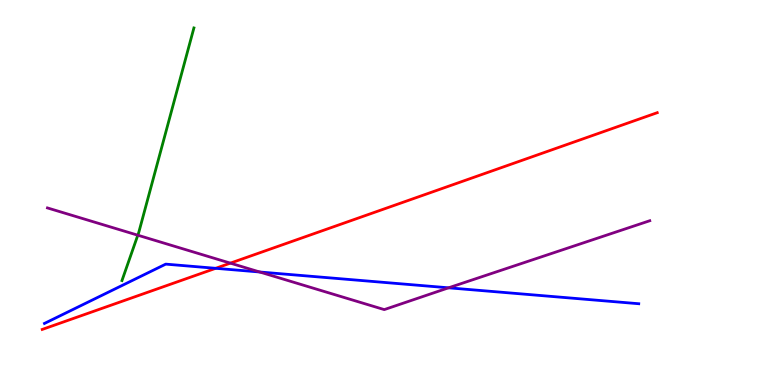[{'lines': ['blue', 'red'], 'intersections': [{'x': 2.78, 'y': 3.03}]}, {'lines': ['green', 'red'], 'intersections': []}, {'lines': ['purple', 'red'], 'intersections': [{'x': 2.97, 'y': 3.17}]}, {'lines': ['blue', 'green'], 'intersections': []}, {'lines': ['blue', 'purple'], 'intersections': [{'x': 3.35, 'y': 2.94}, {'x': 5.79, 'y': 2.52}]}, {'lines': ['green', 'purple'], 'intersections': [{'x': 1.78, 'y': 3.89}]}]